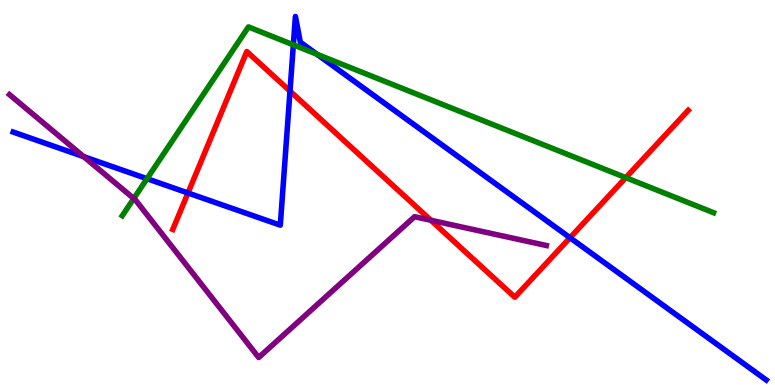[{'lines': ['blue', 'red'], 'intersections': [{'x': 2.43, 'y': 4.99}, {'x': 3.74, 'y': 7.63}, {'x': 7.36, 'y': 3.83}]}, {'lines': ['green', 'red'], 'intersections': [{'x': 8.07, 'y': 5.39}]}, {'lines': ['purple', 'red'], 'intersections': [{'x': 5.56, 'y': 4.28}]}, {'lines': ['blue', 'green'], 'intersections': [{'x': 1.9, 'y': 5.36}, {'x': 3.79, 'y': 8.84}, {'x': 4.09, 'y': 8.59}]}, {'lines': ['blue', 'purple'], 'intersections': [{'x': 1.08, 'y': 5.93}]}, {'lines': ['green', 'purple'], 'intersections': [{'x': 1.73, 'y': 4.84}]}]